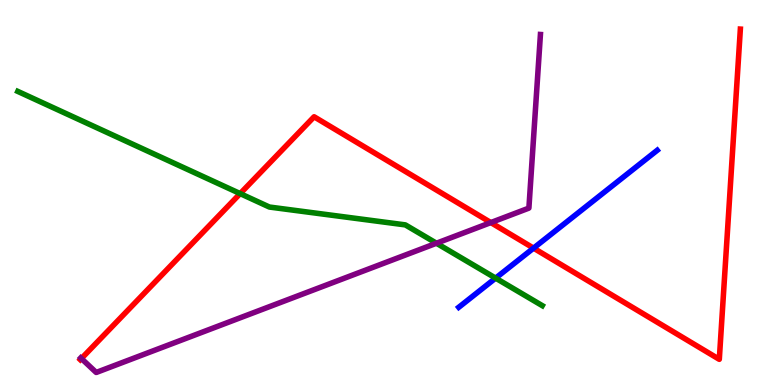[{'lines': ['blue', 'red'], 'intersections': [{'x': 6.88, 'y': 3.56}]}, {'lines': ['green', 'red'], 'intersections': [{'x': 3.1, 'y': 4.97}]}, {'lines': ['purple', 'red'], 'intersections': [{'x': 1.05, 'y': 0.687}, {'x': 6.33, 'y': 4.22}]}, {'lines': ['blue', 'green'], 'intersections': [{'x': 6.4, 'y': 2.78}]}, {'lines': ['blue', 'purple'], 'intersections': []}, {'lines': ['green', 'purple'], 'intersections': [{'x': 5.63, 'y': 3.68}]}]